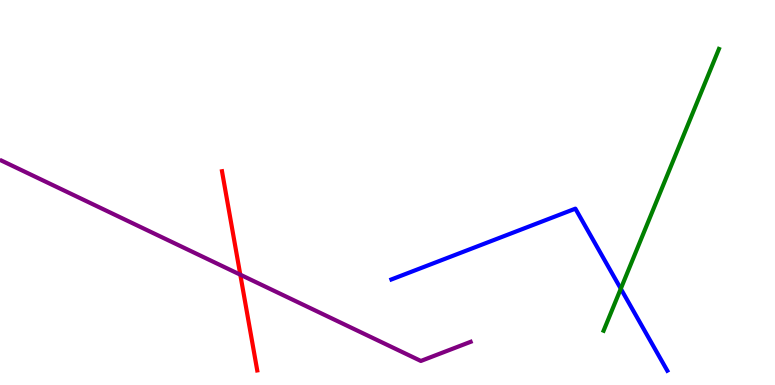[{'lines': ['blue', 'red'], 'intersections': []}, {'lines': ['green', 'red'], 'intersections': []}, {'lines': ['purple', 'red'], 'intersections': [{'x': 3.1, 'y': 2.87}]}, {'lines': ['blue', 'green'], 'intersections': [{'x': 8.01, 'y': 2.5}]}, {'lines': ['blue', 'purple'], 'intersections': []}, {'lines': ['green', 'purple'], 'intersections': []}]